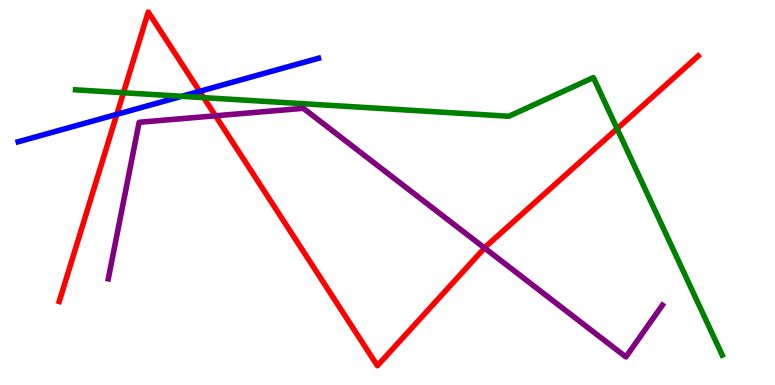[{'lines': ['blue', 'red'], 'intersections': [{'x': 1.51, 'y': 7.03}, {'x': 2.58, 'y': 7.63}]}, {'lines': ['green', 'red'], 'intersections': [{'x': 1.59, 'y': 7.59}, {'x': 2.63, 'y': 7.46}, {'x': 7.96, 'y': 6.66}]}, {'lines': ['purple', 'red'], 'intersections': [{'x': 2.78, 'y': 6.99}, {'x': 6.25, 'y': 3.56}]}, {'lines': ['blue', 'green'], 'intersections': [{'x': 2.35, 'y': 7.5}]}, {'lines': ['blue', 'purple'], 'intersections': []}, {'lines': ['green', 'purple'], 'intersections': []}]